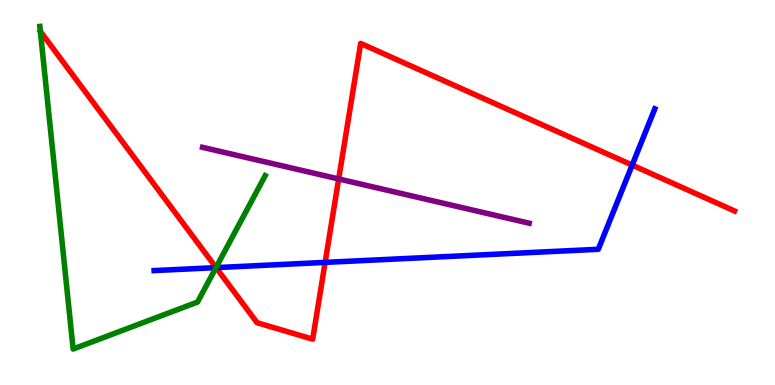[{'lines': ['blue', 'red'], 'intersections': [{'x': 2.79, 'y': 3.05}, {'x': 4.2, 'y': 3.18}, {'x': 8.16, 'y': 5.71}]}, {'lines': ['green', 'red'], 'intersections': [{'x': 2.79, 'y': 3.05}]}, {'lines': ['purple', 'red'], 'intersections': [{'x': 4.37, 'y': 5.35}]}, {'lines': ['blue', 'green'], 'intersections': [{'x': 2.79, 'y': 3.05}]}, {'lines': ['blue', 'purple'], 'intersections': []}, {'lines': ['green', 'purple'], 'intersections': []}]